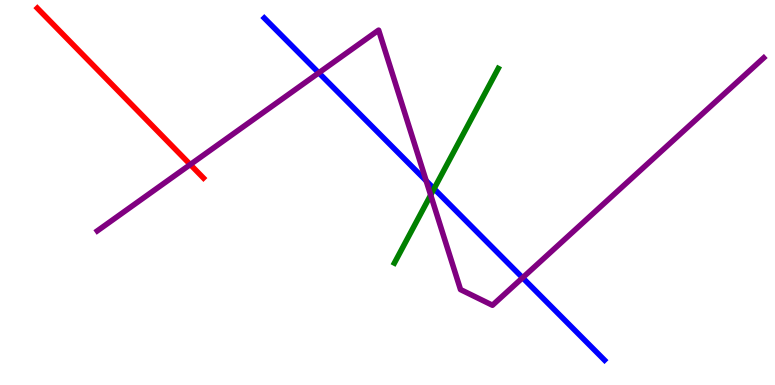[{'lines': ['blue', 'red'], 'intersections': []}, {'lines': ['green', 'red'], 'intersections': []}, {'lines': ['purple', 'red'], 'intersections': [{'x': 2.46, 'y': 5.73}]}, {'lines': ['blue', 'green'], 'intersections': [{'x': 5.6, 'y': 5.1}]}, {'lines': ['blue', 'purple'], 'intersections': [{'x': 4.11, 'y': 8.11}, {'x': 5.5, 'y': 5.3}, {'x': 6.74, 'y': 2.79}]}, {'lines': ['green', 'purple'], 'intersections': [{'x': 5.56, 'y': 4.93}]}]